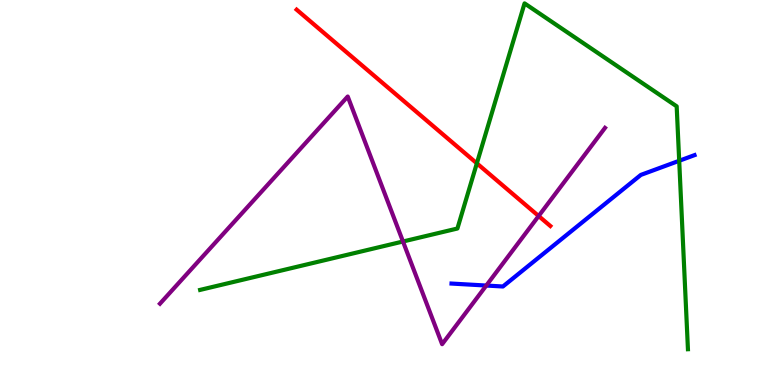[{'lines': ['blue', 'red'], 'intersections': []}, {'lines': ['green', 'red'], 'intersections': [{'x': 6.15, 'y': 5.76}]}, {'lines': ['purple', 'red'], 'intersections': [{'x': 6.95, 'y': 4.39}]}, {'lines': ['blue', 'green'], 'intersections': [{'x': 8.76, 'y': 5.82}]}, {'lines': ['blue', 'purple'], 'intersections': [{'x': 6.27, 'y': 2.58}]}, {'lines': ['green', 'purple'], 'intersections': [{'x': 5.2, 'y': 3.73}]}]